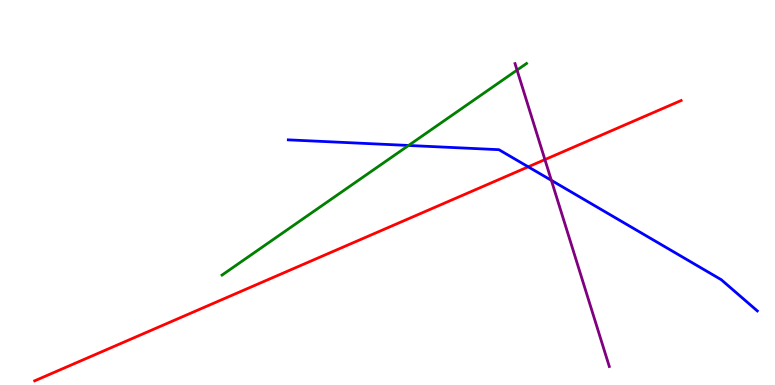[{'lines': ['blue', 'red'], 'intersections': [{'x': 6.82, 'y': 5.67}]}, {'lines': ['green', 'red'], 'intersections': []}, {'lines': ['purple', 'red'], 'intersections': [{'x': 7.03, 'y': 5.85}]}, {'lines': ['blue', 'green'], 'intersections': [{'x': 5.27, 'y': 6.22}]}, {'lines': ['blue', 'purple'], 'intersections': [{'x': 7.11, 'y': 5.32}]}, {'lines': ['green', 'purple'], 'intersections': [{'x': 6.67, 'y': 8.18}]}]